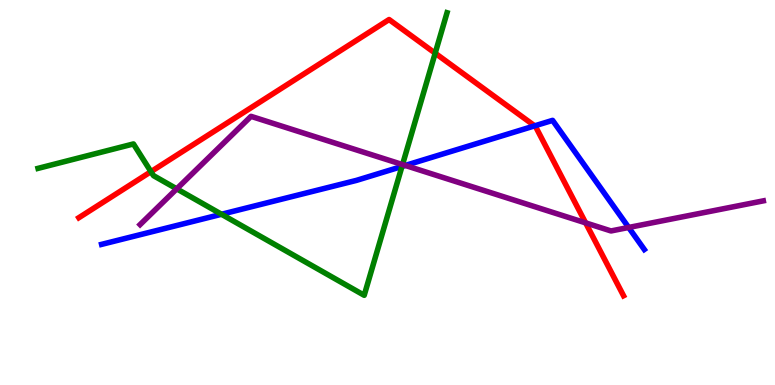[{'lines': ['blue', 'red'], 'intersections': [{'x': 6.9, 'y': 6.73}]}, {'lines': ['green', 'red'], 'intersections': [{'x': 1.95, 'y': 5.54}, {'x': 5.62, 'y': 8.62}]}, {'lines': ['purple', 'red'], 'intersections': [{'x': 7.56, 'y': 4.21}]}, {'lines': ['blue', 'green'], 'intersections': [{'x': 2.86, 'y': 4.43}, {'x': 5.19, 'y': 5.68}]}, {'lines': ['blue', 'purple'], 'intersections': [{'x': 5.23, 'y': 5.7}, {'x': 8.11, 'y': 4.09}]}, {'lines': ['green', 'purple'], 'intersections': [{'x': 2.28, 'y': 5.1}, {'x': 5.19, 'y': 5.73}]}]